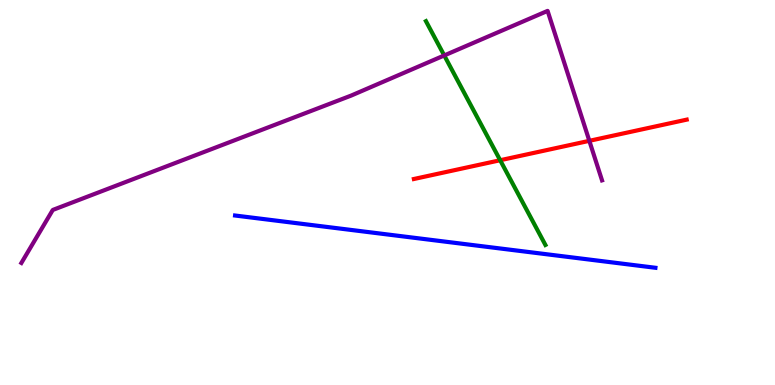[{'lines': ['blue', 'red'], 'intersections': []}, {'lines': ['green', 'red'], 'intersections': [{'x': 6.45, 'y': 5.84}]}, {'lines': ['purple', 'red'], 'intersections': [{'x': 7.6, 'y': 6.34}]}, {'lines': ['blue', 'green'], 'intersections': []}, {'lines': ['blue', 'purple'], 'intersections': []}, {'lines': ['green', 'purple'], 'intersections': [{'x': 5.73, 'y': 8.56}]}]